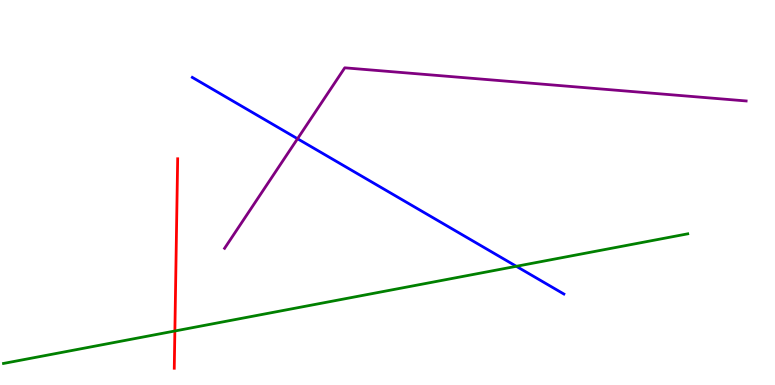[{'lines': ['blue', 'red'], 'intersections': []}, {'lines': ['green', 'red'], 'intersections': [{'x': 2.26, 'y': 1.4}]}, {'lines': ['purple', 'red'], 'intersections': []}, {'lines': ['blue', 'green'], 'intersections': [{'x': 6.66, 'y': 3.08}]}, {'lines': ['blue', 'purple'], 'intersections': [{'x': 3.84, 'y': 6.4}]}, {'lines': ['green', 'purple'], 'intersections': []}]